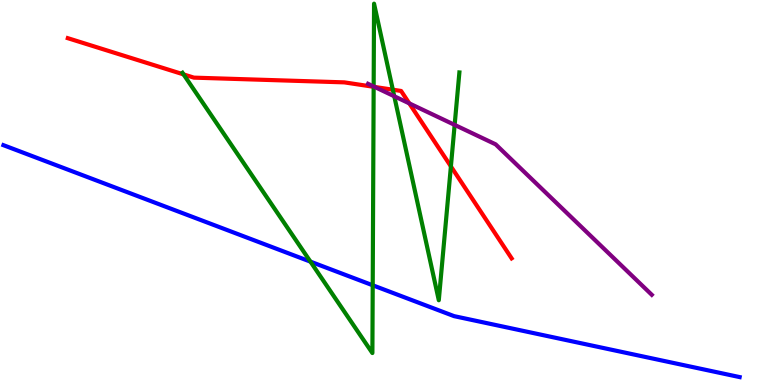[{'lines': ['blue', 'red'], 'intersections': []}, {'lines': ['green', 'red'], 'intersections': [{'x': 2.37, 'y': 8.07}, {'x': 4.82, 'y': 7.75}, {'x': 5.07, 'y': 7.67}, {'x': 5.82, 'y': 5.68}]}, {'lines': ['purple', 'red'], 'intersections': [{'x': 4.83, 'y': 7.74}, {'x': 5.28, 'y': 7.31}]}, {'lines': ['blue', 'green'], 'intersections': [{'x': 4.01, 'y': 3.2}, {'x': 4.81, 'y': 2.59}]}, {'lines': ['blue', 'purple'], 'intersections': []}, {'lines': ['green', 'purple'], 'intersections': [{'x': 4.82, 'y': 7.75}, {'x': 5.09, 'y': 7.5}, {'x': 5.87, 'y': 6.76}]}]